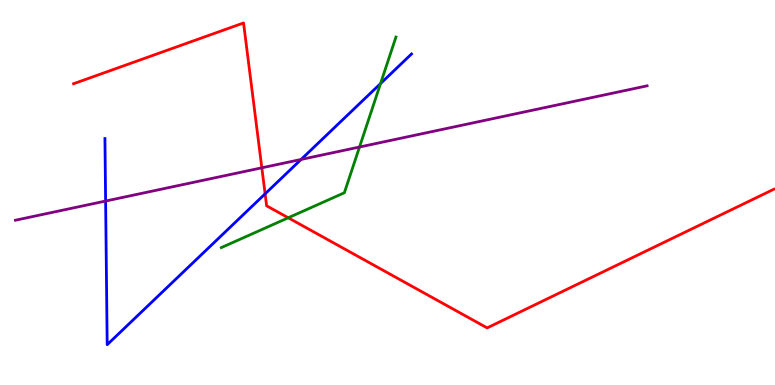[{'lines': ['blue', 'red'], 'intersections': [{'x': 3.42, 'y': 4.97}]}, {'lines': ['green', 'red'], 'intersections': [{'x': 3.72, 'y': 4.34}]}, {'lines': ['purple', 'red'], 'intersections': [{'x': 3.38, 'y': 5.64}]}, {'lines': ['blue', 'green'], 'intersections': [{'x': 4.91, 'y': 7.83}]}, {'lines': ['blue', 'purple'], 'intersections': [{'x': 1.36, 'y': 4.78}, {'x': 3.89, 'y': 5.86}]}, {'lines': ['green', 'purple'], 'intersections': [{'x': 4.64, 'y': 6.18}]}]